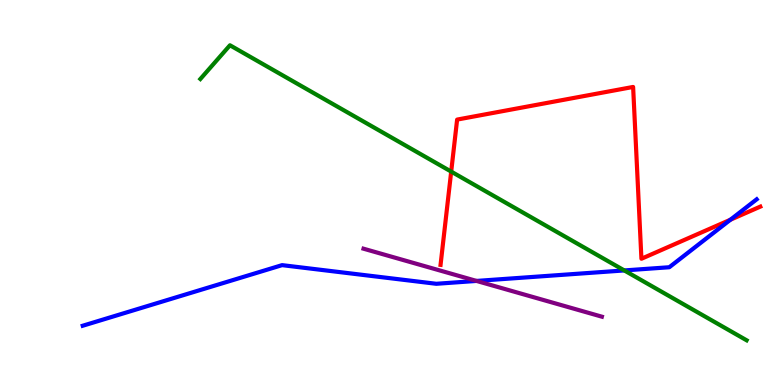[{'lines': ['blue', 'red'], 'intersections': [{'x': 9.42, 'y': 4.29}]}, {'lines': ['green', 'red'], 'intersections': [{'x': 5.82, 'y': 5.54}]}, {'lines': ['purple', 'red'], 'intersections': []}, {'lines': ['blue', 'green'], 'intersections': [{'x': 8.06, 'y': 2.98}]}, {'lines': ['blue', 'purple'], 'intersections': [{'x': 6.15, 'y': 2.7}]}, {'lines': ['green', 'purple'], 'intersections': []}]